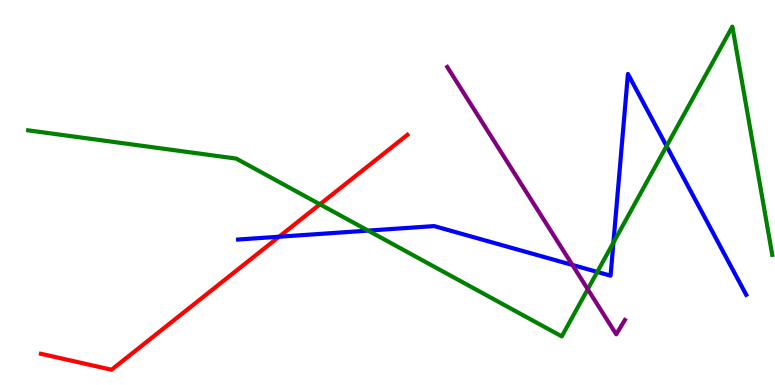[{'lines': ['blue', 'red'], 'intersections': [{'x': 3.6, 'y': 3.85}]}, {'lines': ['green', 'red'], 'intersections': [{'x': 4.13, 'y': 4.69}]}, {'lines': ['purple', 'red'], 'intersections': []}, {'lines': ['blue', 'green'], 'intersections': [{'x': 4.75, 'y': 4.01}, {'x': 7.71, 'y': 2.94}, {'x': 7.92, 'y': 3.7}, {'x': 8.6, 'y': 6.21}]}, {'lines': ['blue', 'purple'], 'intersections': [{'x': 7.39, 'y': 3.12}]}, {'lines': ['green', 'purple'], 'intersections': [{'x': 7.58, 'y': 2.49}]}]